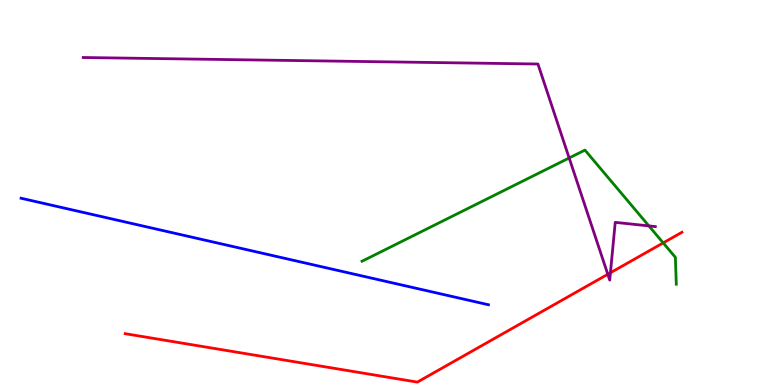[{'lines': ['blue', 'red'], 'intersections': []}, {'lines': ['green', 'red'], 'intersections': [{'x': 8.56, 'y': 3.69}]}, {'lines': ['purple', 'red'], 'intersections': [{'x': 7.84, 'y': 2.88}, {'x': 7.88, 'y': 2.91}]}, {'lines': ['blue', 'green'], 'intersections': []}, {'lines': ['blue', 'purple'], 'intersections': []}, {'lines': ['green', 'purple'], 'intersections': [{'x': 7.34, 'y': 5.9}, {'x': 8.37, 'y': 4.13}]}]